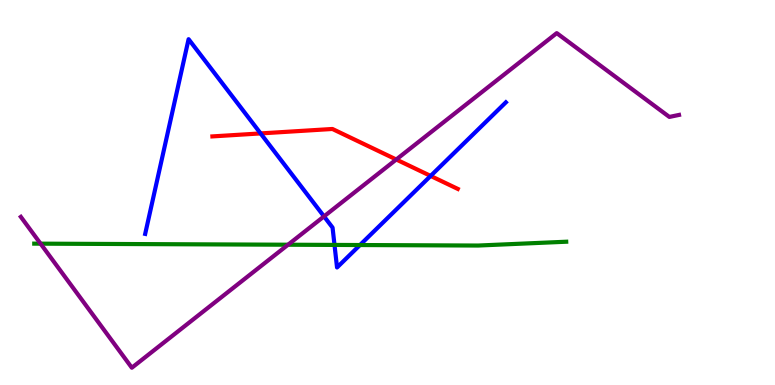[{'lines': ['blue', 'red'], 'intersections': [{'x': 3.36, 'y': 6.53}, {'x': 5.56, 'y': 5.43}]}, {'lines': ['green', 'red'], 'intersections': []}, {'lines': ['purple', 'red'], 'intersections': [{'x': 5.11, 'y': 5.86}]}, {'lines': ['blue', 'green'], 'intersections': [{'x': 4.32, 'y': 3.64}, {'x': 4.64, 'y': 3.64}]}, {'lines': ['blue', 'purple'], 'intersections': [{'x': 4.18, 'y': 4.38}]}, {'lines': ['green', 'purple'], 'intersections': [{'x': 0.523, 'y': 3.67}, {'x': 3.72, 'y': 3.64}]}]